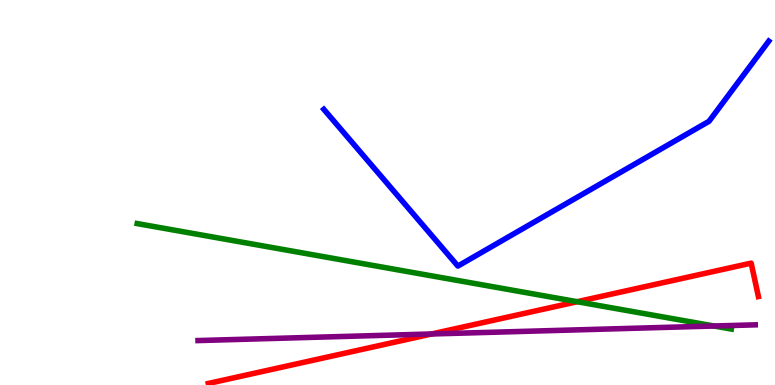[{'lines': ['blue', 'red'], 'intersections': []}, {'lines': ['green', 'red'], 'intersections': [{'x': 7.45, 'y': 2.16}]}, {'lines': ['purple', 'red'], 'intersections': [{'x': 5.57, 'y': 1.33}]}, {'lines': ['blue', 'green'], 'intersections': []}, {'lines': ['blue', 'purple'], 'intersections': []}, {'lines': ['green', 'purple'], 'intersections': [{'x': 9.21, 'y': 1.53}]}]